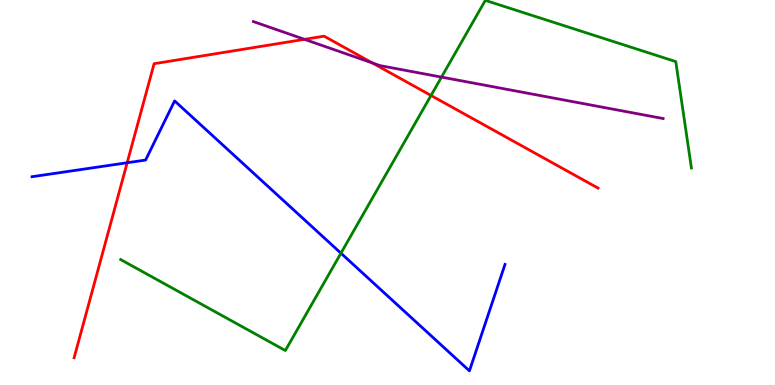[{'lines': ['blue', 'red'], 'intersections': [{'x': 1.64, 'y': 5.77}]}, {'lines': ['green', 'red'], 'intersections': [{'x': 5.56, 'y': 7.52}]}, {'lines': ['purple', 'red'], 'intersections': [{'x': 3.93, 'y': 8.98}, {'x': 4.81, 'y': 8.36}]}, {'lines': ['blue', 'green'], 'intersections': [{'x': 4.4, 'y': 3.42}]}, {'lines': ['blue', 'purple'], 'intersections': []}, {'lines': ['green', 'purple'], 'intersections': [{'x': 5.7, 'y': 8.0}]}]